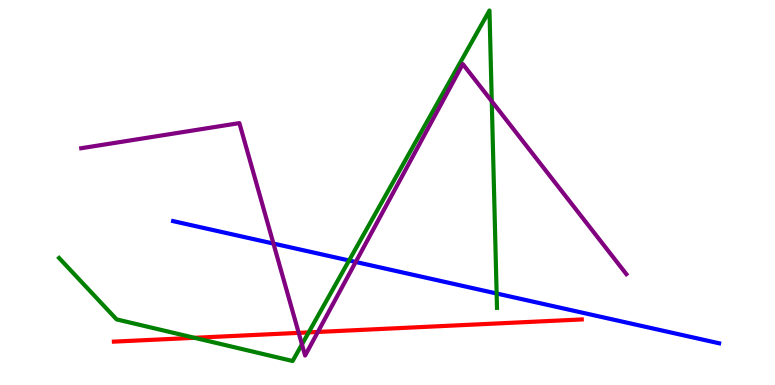[{'lines': ['blue', 'red'], 'intersections': []}, {'lines': ['green', 'red'], 'intersections': [{'x': 2.51, 'y': 1.23}, {'x': 3.98, 'y': 1.37}]}, {'lines': ['purple', 'red'], 'intersections': [{'x': 3.85, 'y': 1.35}, {'x': 4.1, 'y': 1.38}]}, {'lines': ['blue', 'green'], 'intersections': [{'x': 4.5, 'y': 3.23}, {'x': 6.41, 'y': 2.38}]}, {'lines': ['blue', 'purple'], 'intersections': [{'x': 3.53, 'y': 3.67}, {'x': 4.59, 'y': 3.2}]}, {'lines': ['green', 'purple'], 'intersections': [{'x': 3.9, 'y': 1.06}, {'x': 6.35, 'y': 7.37}]}]